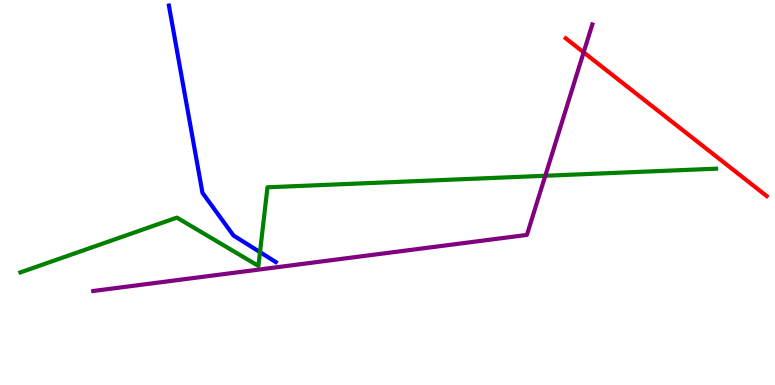[{'lines': ['blue', 'red'], 'intersections': []}, {'lines': ['green', 'red'], 'intersections': []}, {'lines': ['purple', 'red'], 'intersections': [{'x': 7.53, 'y': 8.64}]}, {'lines': ['blue', 'green'], 'intersections': [{'x': 3.35, 'y': 3.45}]}, {'lines': ['blue', 'purple'], 'intersections': []}, {'lines': ['green', 'purple'], 'intersections': [{'x': 7.04, 'y': 5.43}]}]